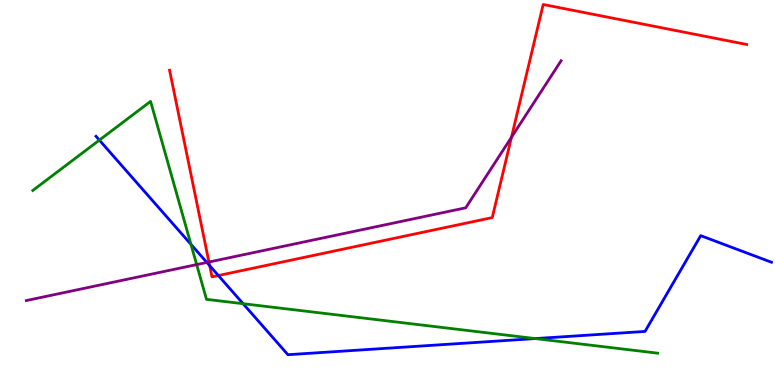[{'lines': ['blue', 'red'], 'intersections': [{'x': 2.71, 'y': 3.1}, {'x': 2.82, 'y': 2.84}]}, {'lines': ['green', 'red'], 'intersections': []}, {'lines': ['purple', 'red'], 'intersections': [{'x': 2.7, 'y': 3.19}, {'x': 6.6, 'y': 6.43}]}, {'lines': ['blue', 'green'], 'intersections': [{'x': 1.28, 'y': 6.36}, {'x': 2.46, 'y': 3.65}, {'x': 3.14, 'y': 2.11}, {'x': 6.91, 'y': 1.21}]}, {'lines': ['blue', 'purple'], 'intersections': [{'x': 2.67, 'y': 3.18}]}, {'lines': ['green', 'purple'], 'intersections': [{'x': 2.54, 'y': 3.13}]}]